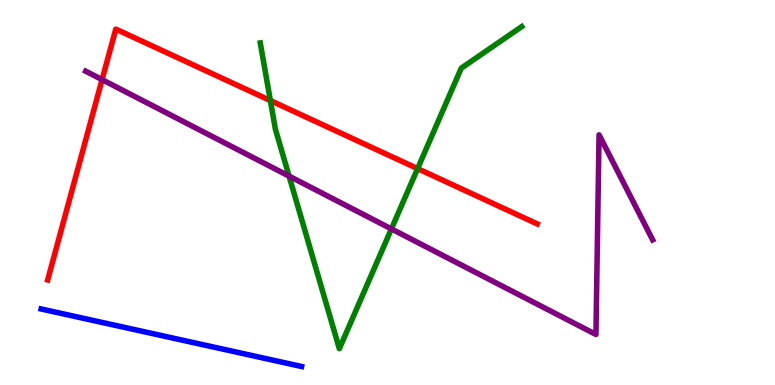[{'lines': ['blue', 'red'], 'intersections': []}, {'lines': ['green', 'red'], 'intersections': [{'x': 3.49, 'y': 7.39}, {'x': 5.39, 'y': 5.62}]}, {'lines': ['purple', 'red'], 'intersections': [{'x': 1.32, 'y': 7.93}]}, {'lines': ['blue', 'green'], 'intersections': []}, {'lines': ['blue', 'purple'], 'intersections': []}, {'lines': ['green', 'purple'], 'intersections': [{'x': 3.73, 'y': 5.43}, {'x': 5.05, 'y': 4.05}]}]